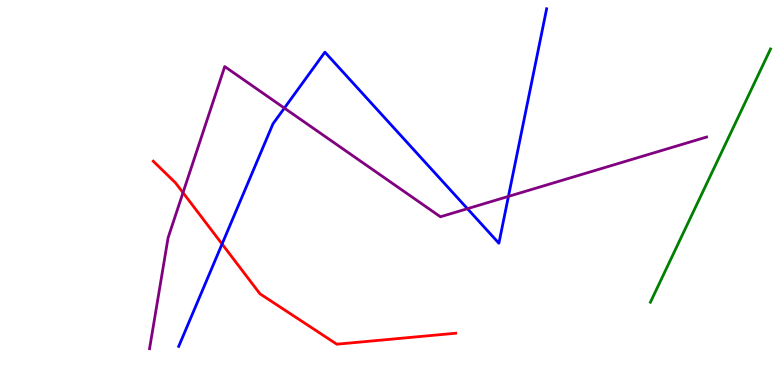[{'lines': ['blue', 'red'], 'intersections': [{'x': 2.87, 'y': 3.66}]}, {'lines': ['green', 'red'], 'intersections': []}, {'lines': ['purple', 'red'], 'intersections': [{'x': 2.36, 'y': 5.0}]}, {'lines': ['blue', 'green'], 'intersections': []}, {'lines': ['blue', 'purple'], 'intersections': [{'x': 3.67, 'y': 7.19}, {'x': 6.03, 'y': 4.58}, {'x': 6.56, 'y': 4.9}]}, {'lines': ['green', 'purple'], 'intersections': []}]